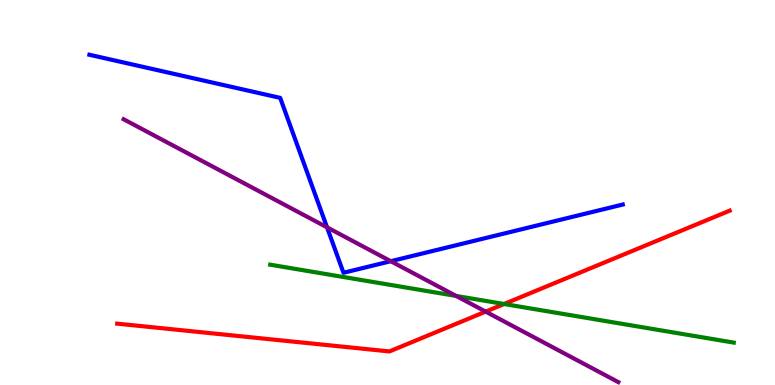[{'lines': ['blue', 'red'], 'intersections': []}, {'lines': ['green', 'red'], 'intersections': [{'x': 6.5, 'y': 2.1}]}, {'lines': ['purple', 'red'], 'intersections': [{'x': 6.27, 'y': 1.91}]}, {'lines': ['blue', 'green'], 'intersections': []}, {'lines': ['blue', 'purple'], 'intersections': [{'x': 4.22, 'y': 4.1}, {'x': 5.04, 'y': 3.22}]}, {'lines': ['green', 'purple'], 'intersections': [{'x': 5.89, 'y': 2.31}]}]